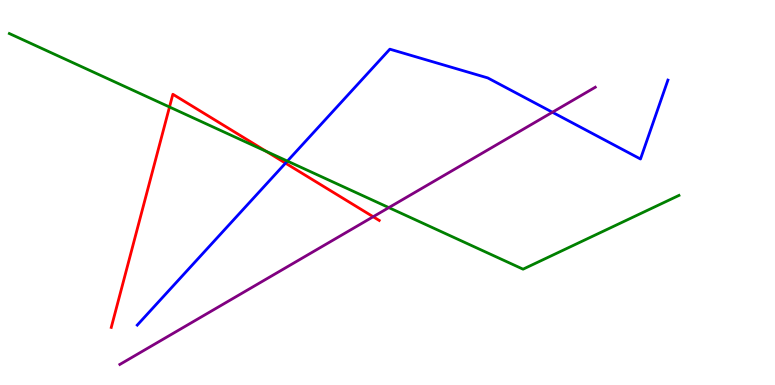[{'lines': ['blue', 'red'], 'intersections': [{'x': 3.68, 'y': 5.76}]}, {'lines': ['green', 'red'], 'intersections': [{'x': 2.19, 'y': 7.22}, {'x': 3.44, 'y': 6.07}]}, {'lines': ['purple', 'red'], 'intersections': [{'x': 4.82, 'y': 4.37}]}, {'lines': ['blue', 'green'], 'intersections': [{'x': 3.71, 'y': 5.82}]}, {'lines': ['blue', 'purple'], 'intersections': [{'x': 7.13, 'y': 7.08}]}, {'lines': ['green', 'purple'], 'intersections': [{'x': 5.02, 'y': 4.61}]}]